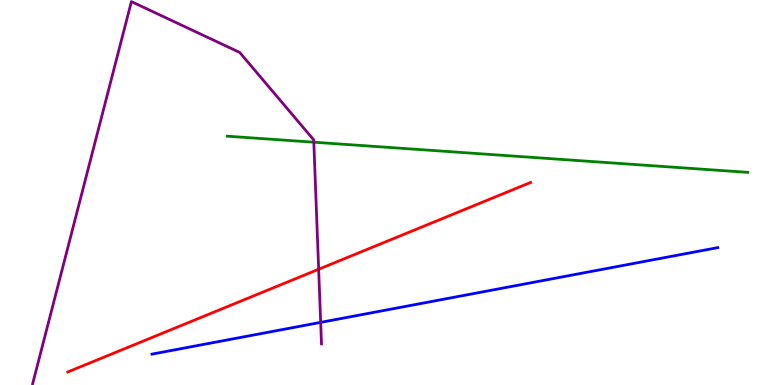[{'lines': ['blue', 'red'], 'intersections': []}, {'lines': ['green', 'red'], 'intersections': []}, {'lines': ['purple', 'red'], 'intersections': [{'x': 4.11, 'y': 3.01}]}, {'lines': ['blue', 'green'], 'intersections': []}, {'lines': ['blue', 'purple'], 'intersections': [{'x': 4.14, 'y': 1.63}]}, {'lines': ['green', 'purple'], 'intersections': [{'x': 4.05, 'y': 6.31}]}]